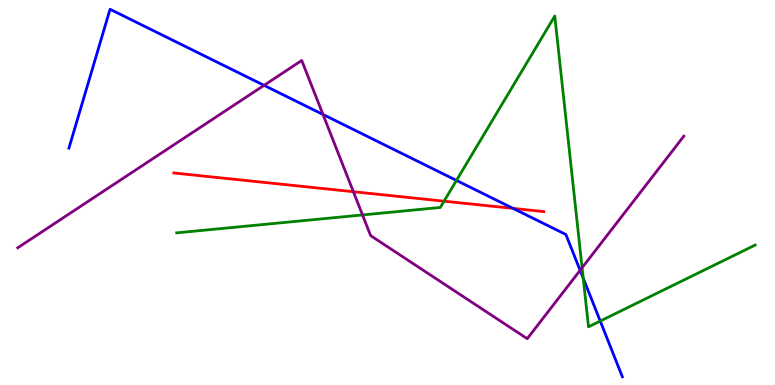[{'lines': ['blue', 'red'], 'intersections': [{'x': 6.62, 'y': 4.59}]}, {'lines': ['green', 'red'], 'intersections': [{'x': 5.73, 'y': 4.77}]}, {'lines': ['purple', 'red'], 'intersections': [{'x': 4.56, 'y': 5.02}]}, {'lines': ['blue', 'green'], 'intersections': [{'x': 5.89, 'y': 5.31}, {'x': 7.53, 'y': 2.78}, {'x': 7.75, 'y': 1.66}]}, {'lines': ['blue', 'purple'], 'intersections': [{'x': 3.41, 'y': 7.78}, {'x': 4.17, 'y': 7.03}, {'x': 7.49, 'y': 2.98}]}, {'lines': ['green', 'purple'], 'intersections': [{'x': 4.68, 'y': 4.42}, {'x': 7.51, 'y': 3.05}]}]